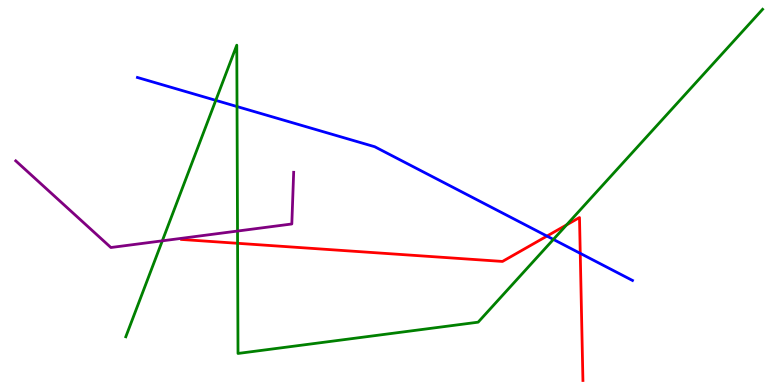[{'lines': ['blue', 'red'], 'intersections': [{'x': 7.06, 'y': 3.87}, {'x': 7.49, 'y': 3.42}]}, {'lines': ['green', 'red'], 'intersections': [{'x': 3.07, 'y': 3.68}, {'x': 7.31, 'y': 4.16}]}, {'lines': ['purple', 'red'], 'intersections': []}, {'lines': ['blue', 'green'], 'intersections': [{'x': 2.78, 'y': 7.39}, {'x': 3.06, 'y': 7.23}, {'x': 7.14, 'y': 3.78}]}, {'lines': ['blue', 'purple'], 'intersections': []}, {'lines': ['green', 'purple'], 'intersections': [{'x': 2.09, 'y': 3.74}, {'x': 3.06, 'y': 4.0}]}]